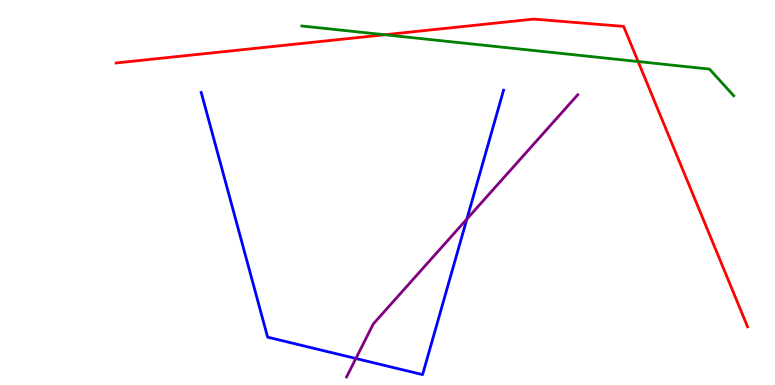[{'lines': ['blue', 'red'], 'intersections': []}, {'lines': ['green', 'red'], 'intersections': [{'x': 4.96, 'y': 9.1}, {'x': 8.23, 'y': 8.4}]}, {'lines': ['purple', 'red'], 'intersections': []}, {'lines': ['blue', 'green'], 'intersections': []}, {'lines': ['blue', 'purple'], 'intersections': [{'x': 4.59, 'y': 0.689}, {'x': 6.02, 'y': 4.31}]}, {'lines': ['green', 'purple'], 'intersections': []}]